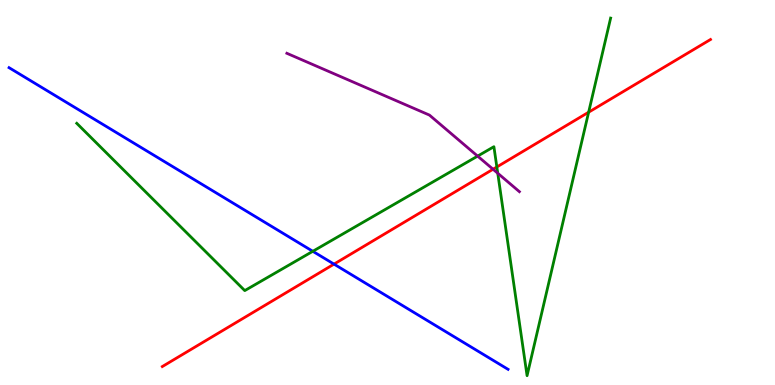[{'lines': ['blue', 'red'], 'intersections': [{'x': 4.31, 'y': 3.14}]}, {'lines': ['green', 'red'], 'intersections': [{'x': 6.41, 'y': 5.66}, {'x': 7.6, 'y': 7.09}]}, {'lines': ['purple', 'red'], 'intersections': [{'x': 6.36, 'y': 5.6}]}, {'lines': ['blue', 'green'], 'intersections': [{'x': 4.04, 'y': 3.47}]}, {'lines': ['blue', 'purple'], 'intersections': []}, {'lines': ['green', 'purple'], 'intersections': [{'x': 6.16, 'y': 5.95}, {'x': 6.42, 'y': 5.5}]}]